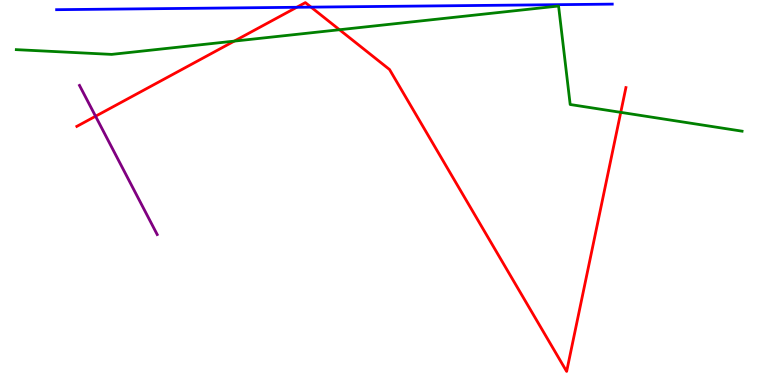[{'lines': ['blue', 'red'], 'intersections': [{'x': 3.83, 'y': 9.81}, {'x': 4.01, 'y': 9.81}]}, {'lines': ['green', 'red'], 'intersections': [{'x': 3.02, 'y': 8.93}, {'x': 4.38, 'y': 9.23}, {'x': 8.01, 'y': 7.08}]}, {'lines': ['purple', 'red'], 'intersections': [{'x': 1.23, 'y': 6.98}]}, {'lines': ['blue', 'green'], 'intersections': []}, {'lines': ['blue', 'purple'], 'intersections': []}, {'lines': ['green', 'purple'], 'intersections': []}]